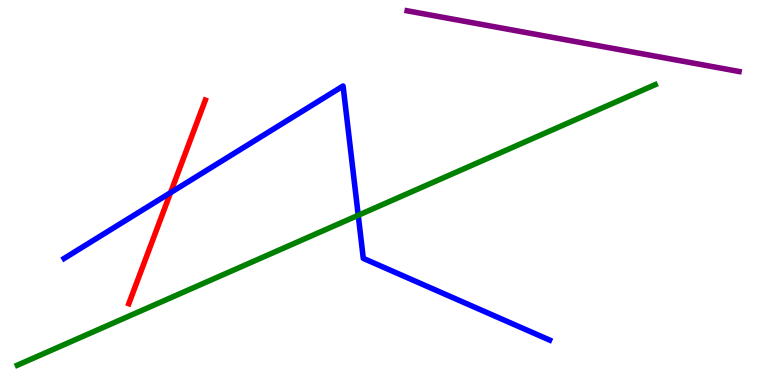[{'lines': ['blue', 'red'], 'intersections': [{'x': 2.2, 'y': 5.0}]}, {'lines': ['green', 'red'], 'intersections': []}, {'lines': ['purple', 'red'], 'intersections': []}, {'lines': ['blue', 'green'], 'intersections': [{'x': 4.62, 'y': 4.41}]}, {'lines': ['blue', 'purple'], 'intersections': []}, {'lines': ['green', 'purple'], 'intersections': []}]